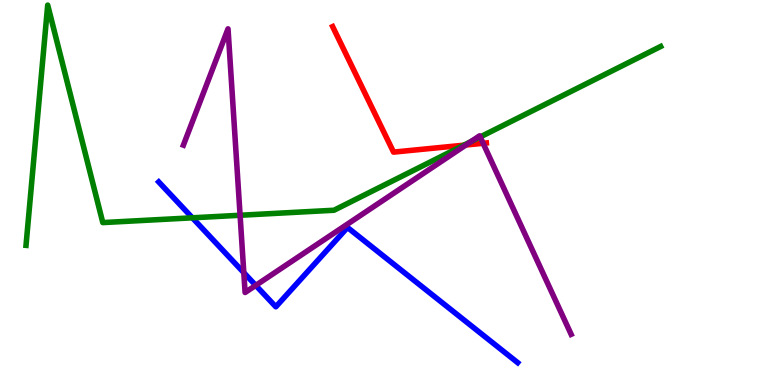[{'lines': ['blue', 'red'], 'intersections': []}, {'lines': ['green', 'red'], 'intersections': [{'x': 5.98, 'y': 6.23}]}, {'lines': ['purple', 'red'], 'intersections': [{'x': 6.01, 'y': 6.23}, {'x': 6.23, 'y': 6.28}]}, {'lines': ['blue', 'green'], 'intersections': [{'x': 2.48, 'y': 4.34}]}, {'lines': ['blue', 'purple'], 'intersections': [{'x': 3.15, 'y': 2.92}, {'x': 3.3, 'y': 2.59}]}, {'lines': ['green', 'purple'], 'intersections': [{'x': 3.1, 'y': 4.41}, {'x': 6.08, 'y': 6.32}, {'x': 6.2, 'y': 6.44}]}]